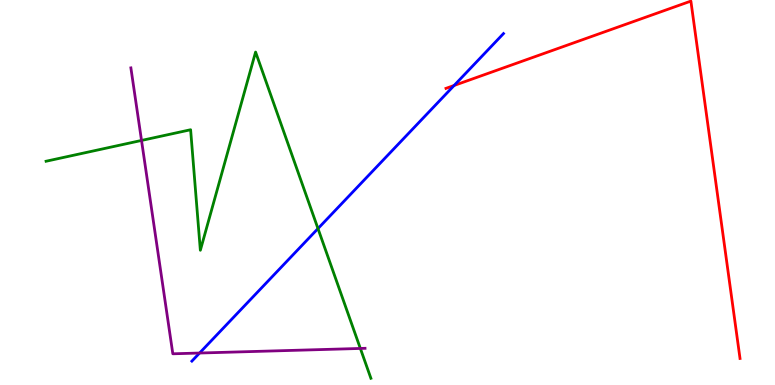[{'lines': ['blue', 'red'], 'intersections': [{'x': 5.86, 'y': 7.78}]}, {'lines': ['green', 'red'], 'intersections': []}, {'lines': ['purple', 'red'], 'intersections': []}, {'lines': ['blue', 'green'], 'intersections': [{'x': 4.1, 'y': 4.06}]}, {'lines': ['blue', 'purple'], 'intersections': [{'x': 2.58, 'y': 0.83}]}, {'lines': ['green', 'purple'], 'intersections': [{'x': 1.83, 'y': 6.35}, {'x': 4.65, 'y': 0.949}]}]